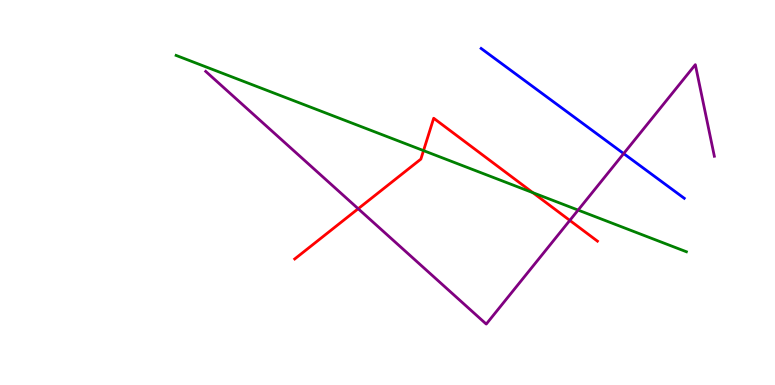[{'lines': ['blue', 'red'], 'intersections': []}, {'lines': ['green', 'red'], 'intersections': [{'x': 5.46, 'y': 6.09}, {'x': 6.88, 'y': 5.0}]}, {'lines': ['purple', 'red'], 'intersections': [{'x': 4.62, 'y': 4.58}, {'x': 7.35, 'y': 4.28}]}, {'lines': ['blue', 'green'], 'intersections': []}, {'lines': ['blue', 'purple'], 'intersections': [{'x': 8.05, 'y': 6.01}]}, {'lines': ['green', 'purple'], 'intersections': [{'x': 7.46, 'y': 4.54}]}]